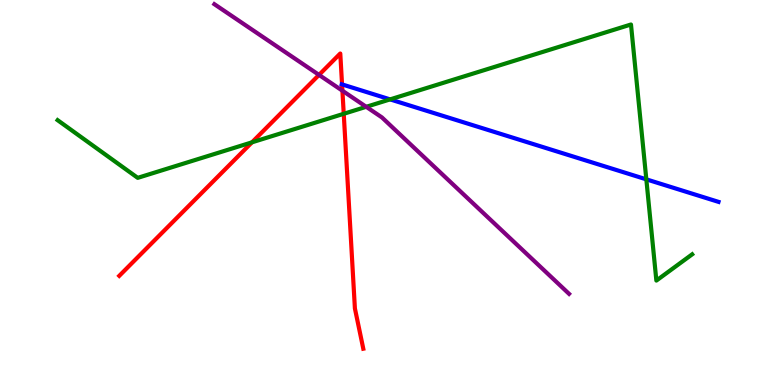[{'lines': ['blue', 'red'], 'intersections': [{'x': 4.41, 'y': 7.81}]}, {'lines': ['green', 'red'], 'intersections': [{'x': 3.25, 'y': 6.3}, {'x': 4.44, 'y': 7.04}]}, {'lines': ['purple', 'red'], 'intersections': [{'x': 4.12, 'y': 8.05}, {'x': 4.42, 'y': 7.64}]}, {'lines': ['blue', 'green'], 'intersections': [{'x': 5.03, 'y': 7.42}, {'x': 8.34, 'y': 5.34}]}, {'lines': ['blue', 'purple'], 'intersections': []}, {'lines': ['green', 'purple'], 'intersections': [{'x': 4.73, 'y': 7.23}]}]